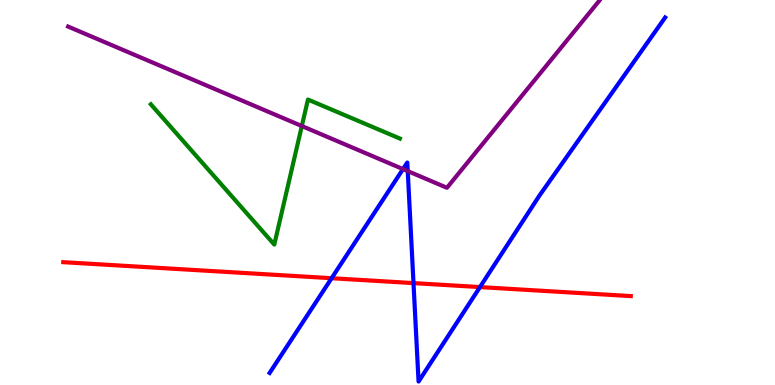[{'lines': ['blue', 'red'], 'intersections': [{'x': 4.28, 'y': 2.77}, {'x': 5.34, 'y': 2.65}, {'x': 6.19, 'y': 2.54}]}, {'lines': ['green', 'red'], 'intersections': []}, {'lines': ['purple', 'red'], 'intersections': []}, {'lines': ['blue', 'green'], 'intersections': []}, {'lines': ['blue', 'purple'], 'intersections': [{'x': 5.2, 'y': 5.61}, {'x': 5.26, 'y': 5.56}]}, {'lines': ['green', 'purple'], 'intersections': [{'x': 3.89, 'y': 6.73}]}]